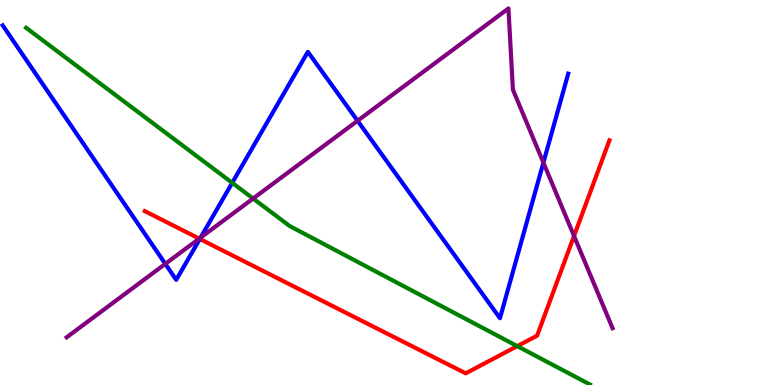[{'lines': ['blue', 'red'], 'intersections': [{'x': 2.58, 'y': 3.79}]}, {'lines': ['green', 'red'], 'intersections': [{'x': 6.67, 'y': 1.01}]}, {'lines': ['purple', 'red'], 'intersections': [{'x': 2.57, 'y': 3.8}, {'x': 7.41, 'y': 3.87}]}, {'lines': ['blue', 'green'], 'intersections': [{'x': 3.0, 'y': 5.25}]}, {'lines': ['blue', 'purple'], 'intersections': [{'x': 2.13, 'y': 3.15}, {'x': 2.59, 'y': 3.83}, {'x': 4.61, 'y': 6.86}, {'x': 7.01, 'y': 5.78}]}, {'lines': ['green', 'purple'], 'intersections': [{'x': 3.27, 'y': 4.84}]}]